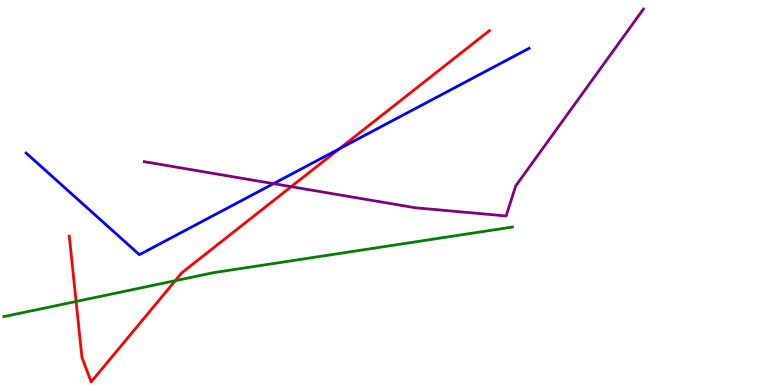[{'lines': ['blue', 'red'], 'intersections': [{'x': 4.38, 'y': 6.13}]}, {'lines': ['green', 'red'], 'intersections': [{'x': 0.982, 'y': 2.17}, {'x': 2.26, 'y': 2.71}]}, {'lines': ['purple', 'red'], 'intersections': [{'x': 3.76, 'y': 5.15}]}, {'lines': ['blue', 'green'], 'intersections': []}, {'lines': ['blue', 'purple'], 'intersections': [{'x': 3.53, 'y': 5.23}]}, {'lines': ['green', 'purple'], 'intersections': []}]